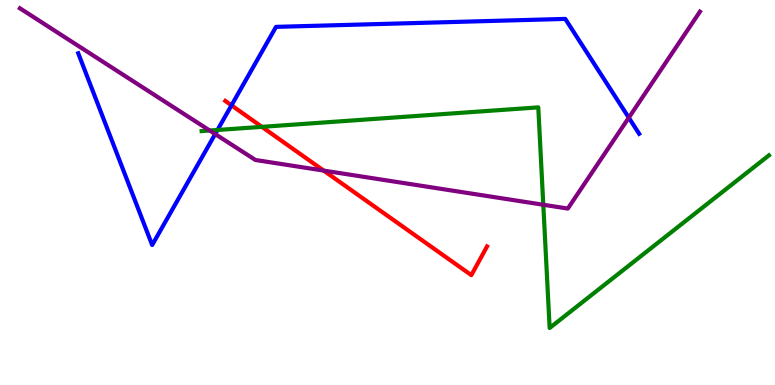[{'lines': ['blue', 'red'], 'intersections': [{'x': 2.99, 'y': 7.26}]}, {'lines': ['green', 'red'], 'intersections': [{'x': 3.38, 'y': 6.71}]}, {'lines': ['purple', 'red'], 'intersections': [{'x': 4.18, 'y': 5.57}]}, {'lines': ['blue', 'green'], 'intersections': [{'x': 2.81, 'y': 6.62}]}, {'lines': ['blue', 'purple'], 'intersections': [{'x': 2.78, 'y': 6.52}, {'x': 8.11, 'y': 6.94}]}, {'lines': ['green', 'purple'], 'intersections': [{'x': 2.71, 'y': 6.61}, {'x': 7.01, 'y': 4.68}]}]